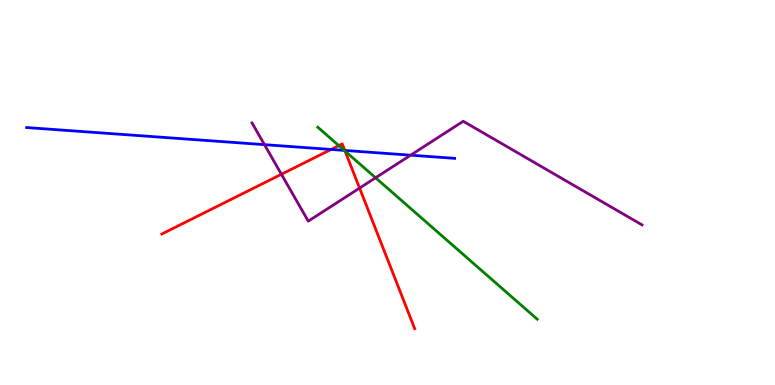[{'lines': ['blue', 'red'], 'intersections': [{'x': 4.27, 'y': 6.12}, {'x': 4.45, 'y': 6.09}]}, {'lines': ['green', 'red'], 'intersections': [{'x': 4.37, 'y': 6.22}, {'x': 4.45, 'y': 6.08}]}, {'lines': ['purple', 'red'], 'intersections': [{'x': 3.63, 'y': 5.47}, {'x': 4.64, 'y': 5.11}]}, {'lines': ['blue', 'green'], 'intersections': [{'x': 4.44, 'y': 6.09}]}, {'lines': ['blue', 'purple'], 'intersections': [{'x': 3.41, 'y': 6.24}, {'x': 5.3, 'y': 5.97}]}, {'lines': ['green', 'purple'], 'intersections': [{'x': 4.85, 'y': 5.38}]}]